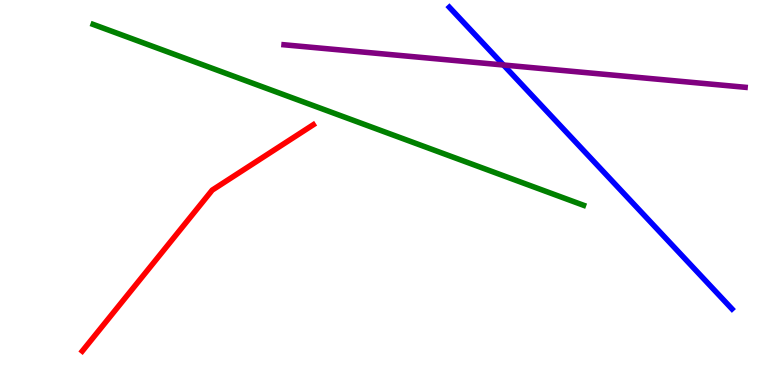[{'lines': ['blue', 'red'], 'intersections': []}, {'lines': ['green', 'red'], 'intersections': []}, {'lines': ['purple', 'red'], 'intersections': []}, {'lines': ['blue', 'green'], 'intersections': []}, {'lines': ['blue', 'purple'], 'intersections': [{'x': 6.5, 'y': 8.31}]}, {'lines': ['green', 'purple'], 'intersections': []}]